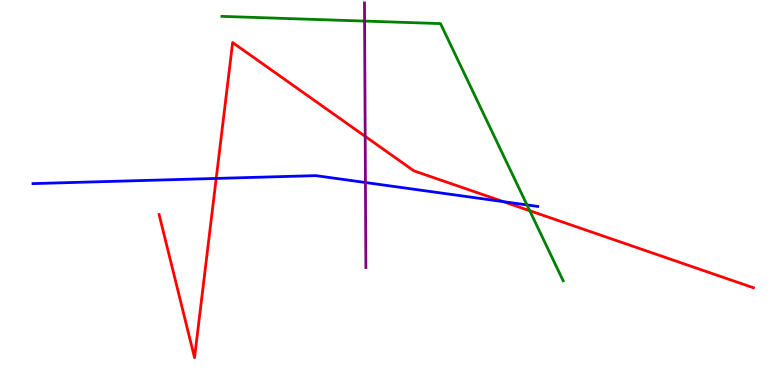[{'lines': ['blue', 'red'], 'intersections': [{'x': 2.79, 'y': 5.37}, {'x': 6.5, 'y': 4.76}]}, {'lines': ['green', 'red'], 'intersections': [{'x': 6.84, 'y': 4.53}]}, {'lines': ['purple', 'red'], 'intersections': [{'x': 4.71, 'y': 6.46}]}, {'lines': ['blue', 'green'], 'intersections': [{'x': 6.8, 'y': 4.68}]}, {'lines': ['blue', 'purple'], 'intersections': [{'x': 4.72, 'y': 5.26}]}, {'lines': ['green', 'purple'], 'intersections': [{'x': 4.7, 'y': 9.45}]}]